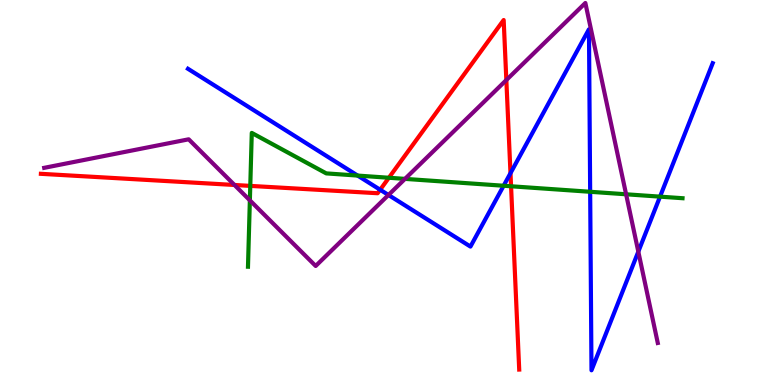[{'lines': ['blue', 'red'], 'intersections': [{'x': 4.91, 'y': 5.07}, {'x': 6.59, 'y': 5.5}]}, {'lines': ['green', 'red'], 'intersections': [{'x': 3.23, 'y': 5.17}, {'x': 5.02, 'y': 5.38}, {'x': 6.59, 'y': 5.16}]}, {'lines': ['purple', 'red'], 'intersections': [{'x': 3.03, 'y': 5.2}, {'x': 6.53, 'y': 7.92}]}, {'lines': ['blue', 'green'], 'intersections': [{'x': 4.61, 'y': 5.44}, {'x': 6.5, 'y': 5.18}, {'x': 7.62, 'y': 5.02}, {'x': 8.52, 'y': 4.89}]}, {'lines': ['blue', 'purple'], 'intersections': [{'x': 5.01, 'y': 4.94}, {'x': 8.24, 'y': 3.46}]}, {'lines': ['green', 'purple'], 'intersections': [{'x': 3.22, 'y': 4.8}, {'x': 5.23, 'y': 5.35}, {'x': 8.08, 'y': 4.95}]}]